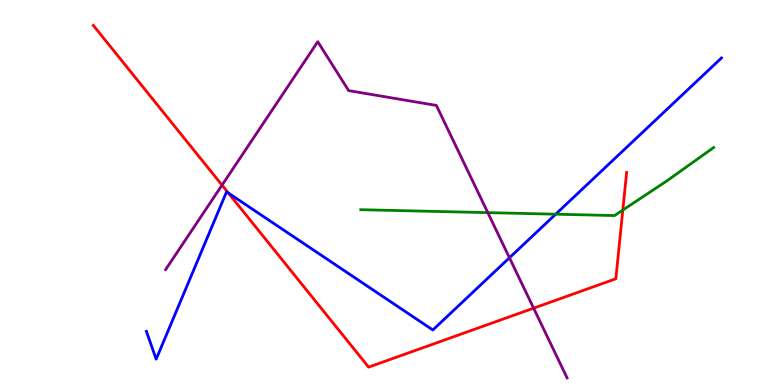[{'lines': ['blue', 'red'], 'intersections': [{'x': 2.95, 'y': 4.99}]}, {'lines': ['green', 'red'], 'intersections': [{'x': 8.04, 'y': 4.54}]}, {'lines': ['purple', 'red'], 'intersections': [{'x': 2.86, 'y': 5.19}, {'x': 6.89, 'y': 2.0}]}, {'lines': ['blue', 'green'], 'intersections': [{'x': 7.17, 'y': 4.44}]}, {'lines': ['blue', 'purple'], 'intersections': [{'x': 6.57, 'y': 3.3}]}, {'lines': ['green', 'purple'], 'intersections': [{'x': 6.29, 'y': 4.48}]}]